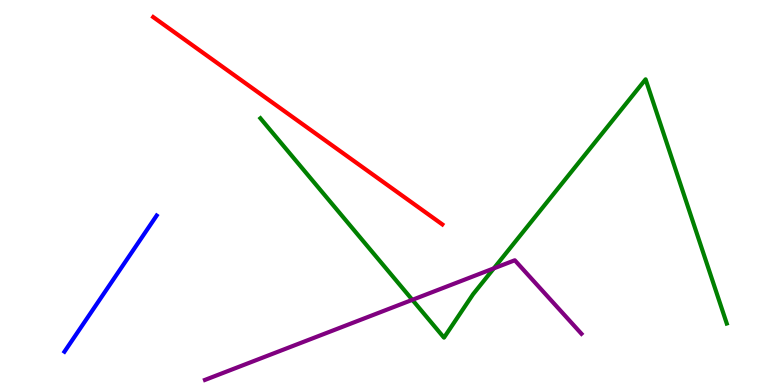[{'lines': ['blue', 'red'], 'intersections': []}, {'lines': ['green', 'red'], 'intersections': []}, {'lines': ['purple', 'red'], 'intersections': []}, {'lines': ['blue', 'green'], 'intersections': []}, {'lines': ['blue', 'purple'], 'intersections': []}, {'lines': ['green', 'purple'], 'intersections': [{'x': 5.32, 'y': 2.21}, {'x': 6.37, 'y': 3.03}]}]